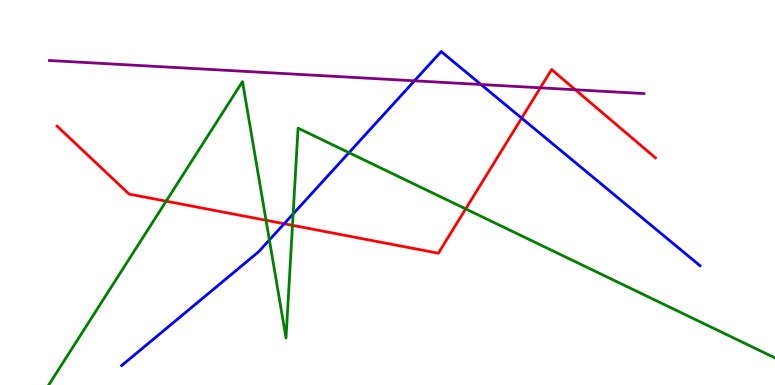[{'lines': ['blue', 'red'], 'intersections': [{'x': 3.67, 'y': 4.19}, {'x': 6.73, 'y': 6.93}]}, {'lines': ['green', 'red'], 'intersections': [{'x': 2.14, 'y': 4.77}, {'x': 3.43, 'y': 4.28}, {'x': 3.77, 'y': 4.15}, {'x': 6.01, 'y': 4.57}]}, {'lines': ['purple', 'red'], 'intersections': [{'x': 6.97, 'y': 7.72}, {'x': 7.42, 'y': 7.67}]}, {'lines': ['blue', 'green'], 'intersections': [{'x': 3.48, 'y': 3.77}, {'x': 3.78, 'y': 4.44}, {'x': 4.5, 'y': 6.03}]}, {'lines': ['blue', 'purple'], 'intersections': [{'x': 5.35, 'y': 7.9}, {'x': 6.21, 'y': 7.8}]}, {'lines': ['green', 'purple'], 'intersections': []}]